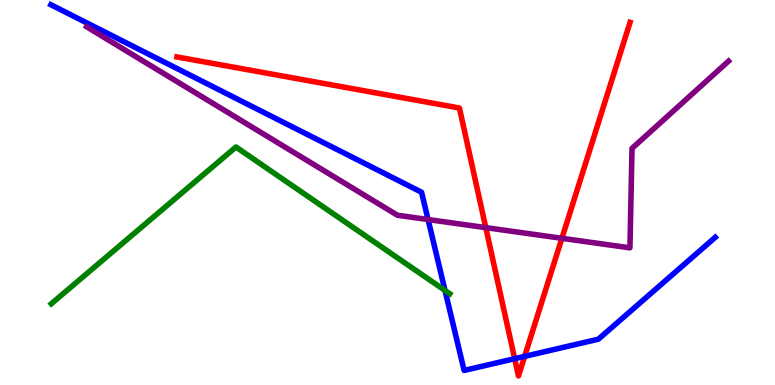[{'lines': ['blue', 'red'], 'intersections': [{'x': 6.64, 'y': 0.684}, {'x': 6.77, 'y': 0.744}]}, {'lines': ['green', 'red'], 'intersections': []}, {'lines': ['purple', 'red'], 'intersections': [{'x': 6.27, 'y': 4.09}, {'x': 7.25, 'y': 3.81}]}, {'lines': ['blue', 'green'], 'intersections': [{'x': 5.74, 'y': 2.46}]}, {'lines': ['blue', 'purple'], 'intersections': [{'x': 5.52, 'y': 4.3}]}, {'lines': ['green', 'purple'], 'intersections': []}]